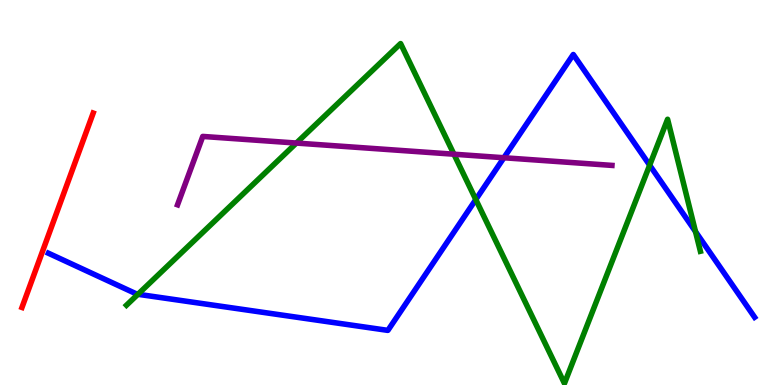[{'lines': ['blue', 'red'], 'intersections': []}, {'lines': ['green', 'red'], 'intersections': []}, {'lines': ['purple', 'red'], 'intersections': []}, {'lines': ['blue', 'green'], 'intersections': [{'x': 1.78, 'y': 2.36}, {'x': 6.14, 'y': 4.82}, {'x': 8.38, 'y': 5.71}, {'x': 8.97, 'y': 3.99}]}, {'lines': ['blue', 'purple'], 'intersections': [{'x': 6.5, 'y': 5.9}]}, {'lines': ['green', 'purple'], 'intersections': [{'x': 3.82, 'y': 6.28}, {'x': 5.86, 'y': 5.99}]}]